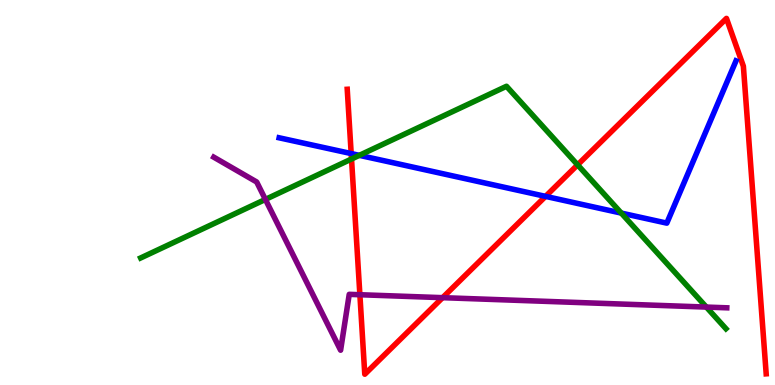[{'lines': ['blue', 'red'], 'intersections': [{'x': 4.53, 'y': 6.01}, {'x': 7.04, 'y': 4.9}]}, {'lines': ['green', 'red'], 'intersections': [{'x': 4.54, 'y': 5.87}, {'x': 7.45, 'y': 5.72}]}, {'lines': ['purple', 'red'], 'intersections': [{'x': 4.64, 'y': 2.34}, {'x': 5.71, 'y': 2.27}]}, {'lines': ['blue', 'green'], 'intersections': [{'x': 4.64, 'y': 5.97}, {'x': 8.02, 'y': 4.47}]}, {'lines': ['blue', 'purple'], 'intersections': []}, {'lines': ['green', 'purple'], 'intersections': [{'x': 3.42, 'y': 4.82}, {'x': 9.11, 'y': 2.02}]}]